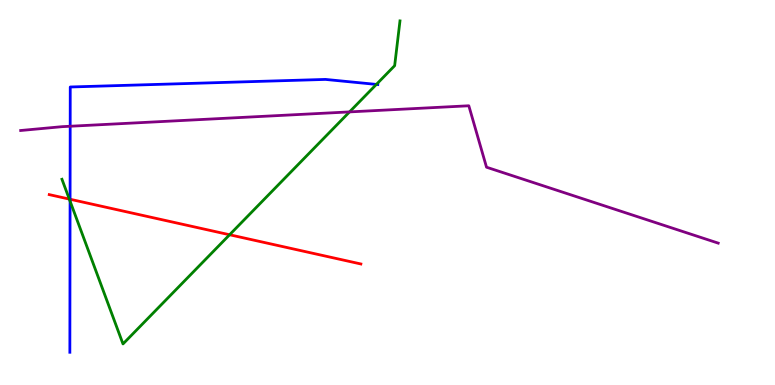[{'lines': ['blue', 'red'], 'intersections': [{'x': 0.904, 'y': 4.82}]}, {'lines': ['green', 'red'], 'intersections': [{'x': 0.894, 'y': 4.83}, {'x': 2.96, 'y': 3.9}]}, {'lines': ['purple', 'red'], 'intersections': []}, {'lines': ['blue', 'green'], 'intersections': [{'x': 0.904, 'y': 4.77}, {'x': 4.86, 'y': 7.81}]}, {'lines': ['blue', 'purple'], 'intersections': [{'x': 0.906, 'y': 6.72}]}, {'lines': ['green', 'purple'], 'intersections': [{'x': 4.51, 'y': 7.09}]}]